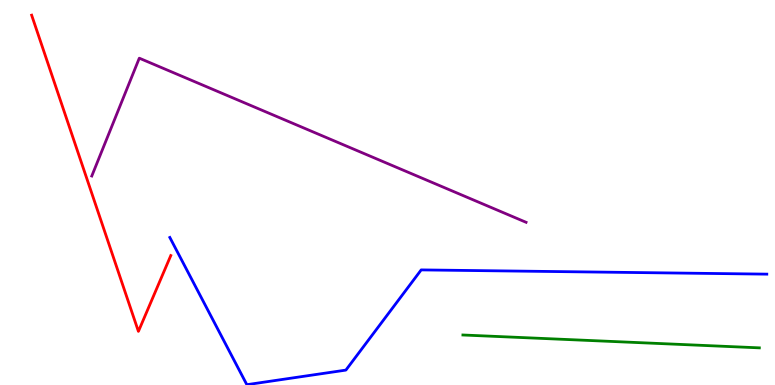[{'lines': ['blue', 'red'], 'intersections': []}, {'lines': ['green', 'red'], 'intersections': []}, {'lines': ['purple', 'red'], 'intersections': []}, {'lines': ['blue', 'green'], 'intersections': []}, {'lines': ['blue', 'purple'], 'intersections': []}, {'lines': ['green', 'purple'], 'intersections': []}]